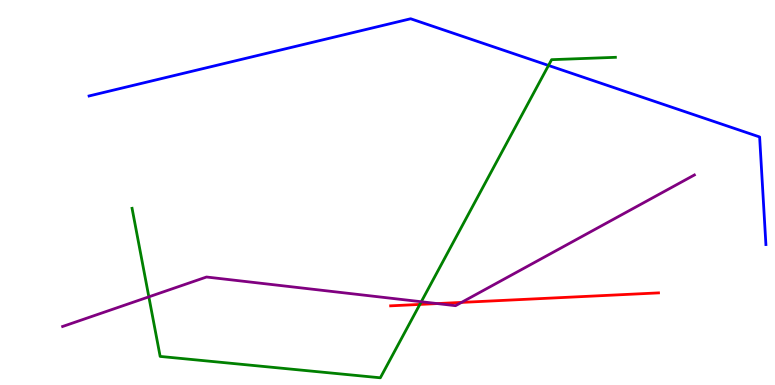[{'lines': ['blue', 'red'], 'intersections': []}, {'lines': ['green', 'red'], 'intersections': [{'x': 5.42, 'y': 2.09}]}, {'lines': ['purple', 'red'], 'intersections': [{'x': 5.64, 'y': 2.11}, {'x': 5.96, 'y': 2.15}]}, {'lines': ['blue', 'green'], 'intersections': [{'x': 7.08, 'y': 8.3}]}, {'lines': ['blue', 'purple'], 'intersections': []}, {'lines': ['green', 'purple'], 'intersections': [{'x': 1.92, 'y': 2.29}, {'x': 5.44, 'y': 2.16}]}]